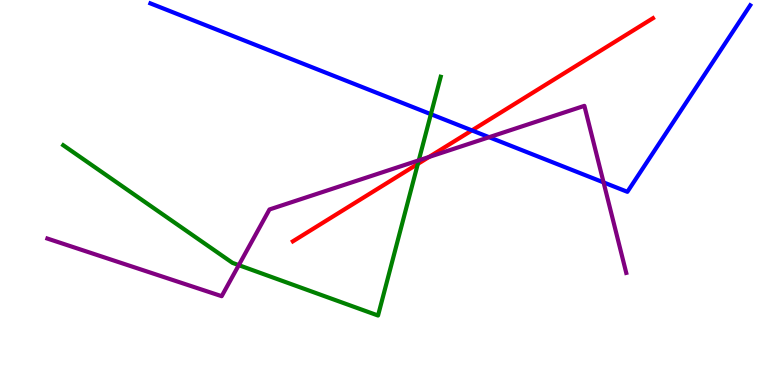[{'lines': ['blue', 'red'], 'intersections': [{'x': 6.09, 'y': 6.61}]}, {'lines': ['green', 'red'], 'intersections': [{'x': 5.39, 'y': 5.74}]}, {'lines': ['purple', 'red'], 'intersections': [{'x': 5.54, 'y': 5.92}]}, {'lines': ['blue', 'green'], 'intersections': [{'x': 5.56, 'y': 7.03}]}, {'lines': ['blue', 'purple'], 'intersections': [{'x': 6.31, 'y': 6.44}, {'x': 7.79, 'y': 5.26}]}, {'lines': ['green', 'purple'], 'intersections': [{'x': 3.08, 'y': 3.11}, {'x': 5.4, 'y': 5.84}]}]